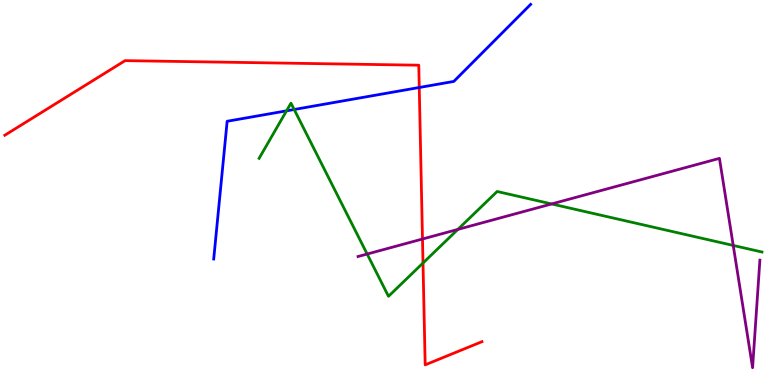[{'lines': ['blue', 'red'], 'intersections': [{'x': 5.41, 'y': 7.73}]}, {'lines': ['green', 'red'], 'intersections': [{'x': 5.46, 'y': 3.17}]}, {'lines': ['purple', 'red'], 'intersections': [{'x': 5.45, 'y': 3.79}]}, {'lines': ['blue', 'green'], 'intersections': [{'x': 3.7, 'y': 7.12}, {'x': 3.8, 'y': 7.16}]}, {'lines': ['blue', 'purple'], 'intersections': []}, {'lines': ['green', 'purple'], 'intersections': [{'x': 4.74, 'y': 3.4}, {'x': 5.91, 'y': 4.04}, {'x': 7.12, 'y': 4.7}, {'x': 9.46, 'y': 3.62}]}]